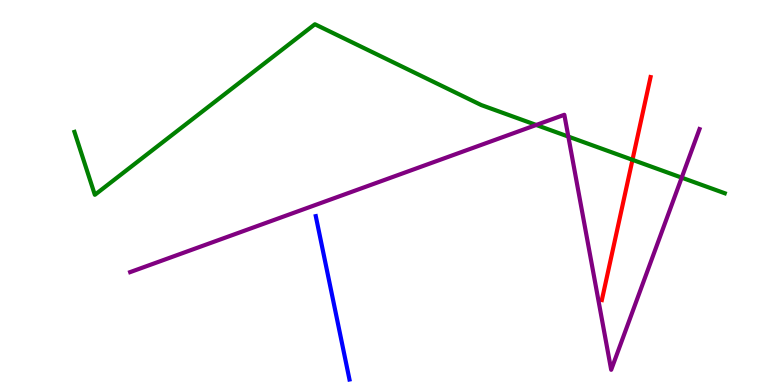[{'lines': ['blue', 'red'], 'intersections': []}, {'lines': ['green', 'red'], 'intersections': [{'x': 8.16, 'y': 5.85}]}, {'lines': ['purple', 'red'], 'intersections': []}, {'lines': ['blue', 'green'], 'intersections': []}, {'lines': ['blue', 'purple'], 'intersections': []}, {'lines': ['green', 'purple'], 'intersections': [{'x': 6.92, 'y': 6.75}, {'x': 7.33, 'y': 6.45}, {'x': 8.8, 'y': 5.39}]}]